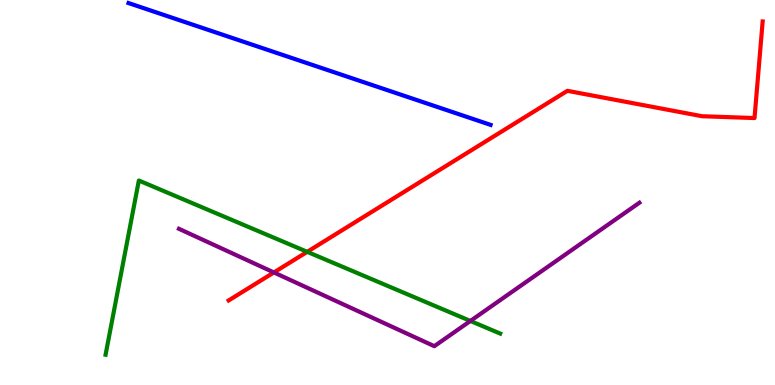[{'lines': ['blue', 'red'], 'intersections': []}, {'lines': ['green', 'red'], 'intersections': [{'x': 3.96, 'y': 3.46}]}, {'lines': ['purple', 'red'], 'intersections': [{'x': 3.53, 'y': 2.92}]}, {'lines': ['blue', 'green'], 'intersections': []}, {'lines': ['blue', 'purple'], 'intersections': []}, {'lines': ['green', 'purple'], 'intersections': [{'x': 6.07, 'y': 1.66}]}]